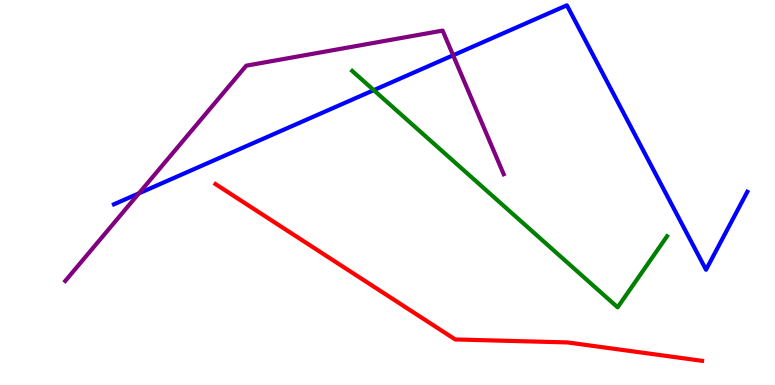[{'lines': ['blue', 'red'], 'intersections': []}, {'lines': ['green', 'red'], 'intersections': []}, {'lines': ['purple', 'red'], 'intersections': []}, {'lines': ['blue', 'green'], 'intersections': [{'x': 4.82, 'y': 7.66}]}, {'lines': ['blue', 'purple'], 'intersections': [{'x': 1.79, 'y': 4.98}, {'x': 5.85, 'y': 8.56}]}, {'lines': ['green', 'purple'], 'intersections': []}]